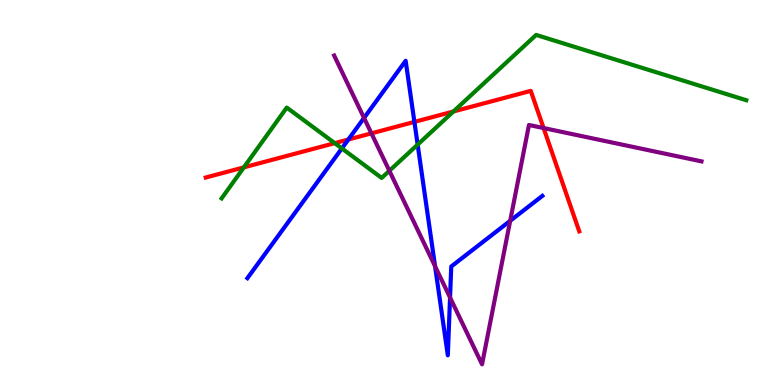[{'lines': ['blue', 'red'], 'intersections': [{'x': 4.49, 'y': 6.38}, {'x': 5.35, 'y': 6.83}]}, {'lines': ['green', 'red'], 'intersections': [{'x': 3.15, 'y': 5.65}, {'x': 4.32, 'y': 6.28}, {'x': 5.85, 'y': 7.1}]}, {'lines': ['purple', 'red'], 'intersections': [{'x': 4.79, 'y': 6.54}, {'x': 7.01, 'y': 6.67}]}, {'lines': ['blue', 'green'], 'intersections': [{'x': 4.41, 'y': 6.14}, {'x': 5.39, 'y': 6.24}]}, {'lines': ['blue', 'purple'], 'intersections': [{'x': 4.7, 'y': 6.94}, {'x': 5.61, 'y': 3.08}, {'x': 5.81, 'y': 2.27}, {'x': 6.58, 'y': 4.26}]}, {'lines': ['green', 'purple'], 'intersections': [{'x': 5.02, 'y': 5.56}]}]